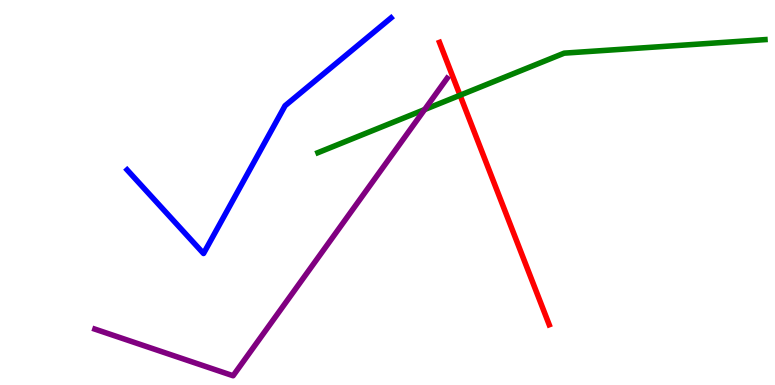[{'lines': ['blue', 'red'], 'intersections': []}, {'lines': ['green', 'red'], 'intersections': [{'x': 5.94, 'y': 7.53}]}, {'lines': ['purple', 'red'], 'intersections': []}, {'lines': ['blue', 'green'], 'intersections': []}, {'lines': ['blue', 'purple'], 'intersections': []}, {'lines': ['green', 'purple'], 'intersections': [{'x': 5.48, 'y': 7.15}]}]